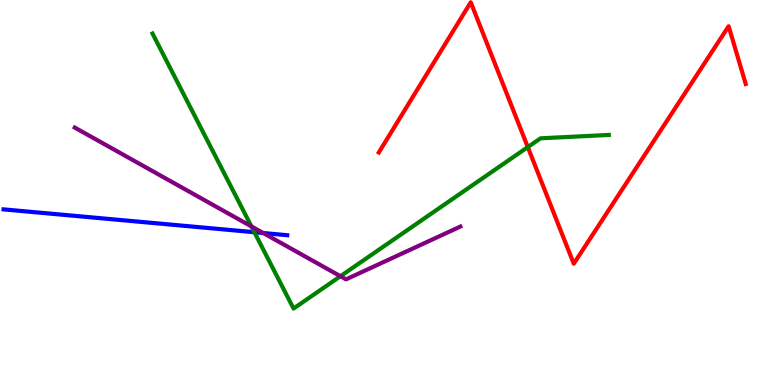[{'lines': ['blue', 'red'], 'intersections': []}, {'lines': ['green', 'red'], 'intersections': [{'x': 6.81, 'y': 6.18}]}, {'lines': ['purple', 'red'], 'intersections': []}, {'lines': ['blue', 'green'], 'intersections': [{'x': 3.28, 'y': 3.97}]}, {'lines': ['blue', 'purple'], 'intersections': [{'x': 3.4, 'y': 3.95}]}, {'lines': ['green', 'purple'], 'intersections': [{'x': 3.24, 'y': 4.12}, {'x': 4.39, 'y': 2.83}]}]